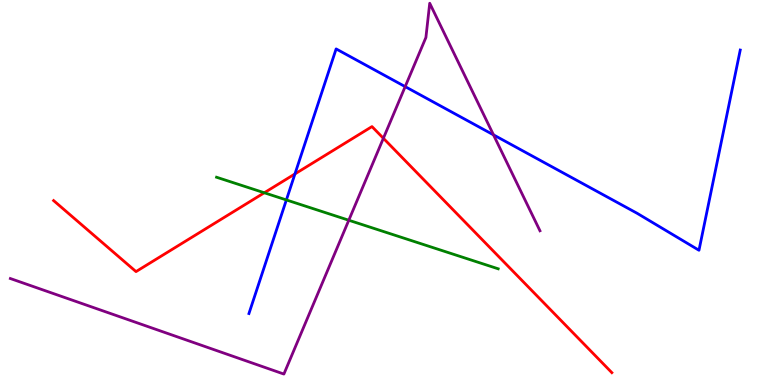[{'lines': ['blue', 'red'], 'intersections': [{'x': 3.81, 'y': 5.48}]}, {'lines': ['green', 'red'], 'intersections': [{'x': 3.41, 'y': 4.99}]}, {'lines': ['purple', 'red'], 'intersections': [{'x': 4.95, 'y': 6.41}]}, {'lines': ['blue', 'green'], 'intersections': [{'x': 3.7, 'y': 4.81}]}, {'lines': ['blue', 'purple'], 'intersections': [{'x': 5.23, 'y': 7.75}, {'x': 6.37, 'y': 6.5}]}, {'lines': ['green', 'purple'], 'intersections': [{'x': 4.5, 'y': 4.28}]}]